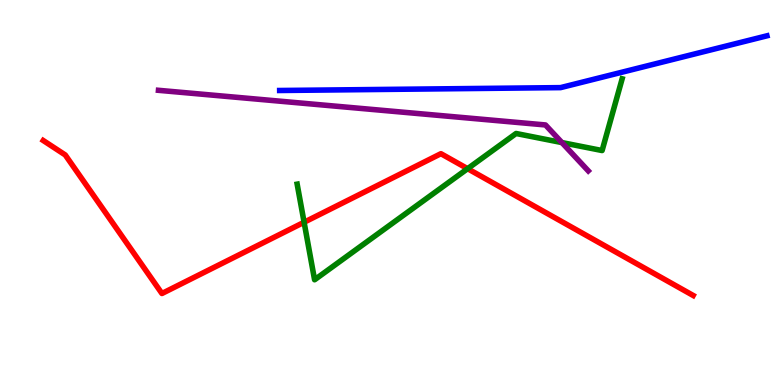[{'lines': ['blue', 'red'], 'intersections': []}, {'lines': ['green', 'red'], 'intersections': [{'x': 3.92, 'y': 4.23}, {'x': 6.03, 'y': 5.62}]}, {'lines': ['purple', 'red'], 'intersections': []}, {'lines': ['blue', 'green'], 'intersections': []}, {'lines': ['blue', 'purple'], 'intersections': []}, {'lines': ['green', 'purple'], 'intersections': [{'x': 7.25, 'y': 6.3}]}]